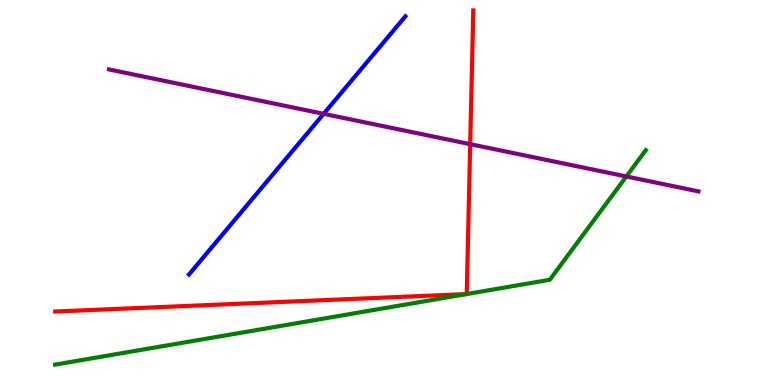[{'lines': ['blue', 'red'], 'intersections': []}, {'lines': ['green', 'red'], 'intersections': [{'x': 6.02, 'y': 2.36}, {'x': 6.02, 'y': 2.36}]}, {'lines': ['purple', 'red'], 'intersections': [{'x': 6.07, 'y': 6.26}]}, {'lines': ['blue', 'green'], 'intersections': []}, {'lines': ['blue', 'purple'], 'intersections': [{'x': 4.18, 'y': 7.04}]}, {'lines': ['green', 'purple'], 'intersections': [{'x': 8.08, 'y': 5.42}]}]